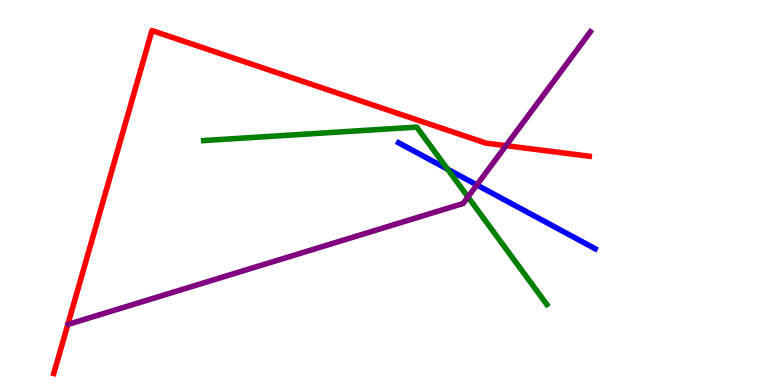[{'lines': ['blue', 'red'], 'intersections': []}, {'lines': ['green', 'red'], 'intersections': []}, {'lines': ['purple', 'red'], 'intersections': [{'x': 6.53, 'y': 6.22}]}, {'lines': ['blue', 'green'], 'intersections': [{'x': 5.78, 'y': 5.61}]}, {'lines': ['blue', 'purple'], 'intersections': [{'x': 6.15, 'y': 5.2}]}, {'lines': ['green', 'purple'], 'intersections': [{'x': 6.04, 'y': 4.88}]}]